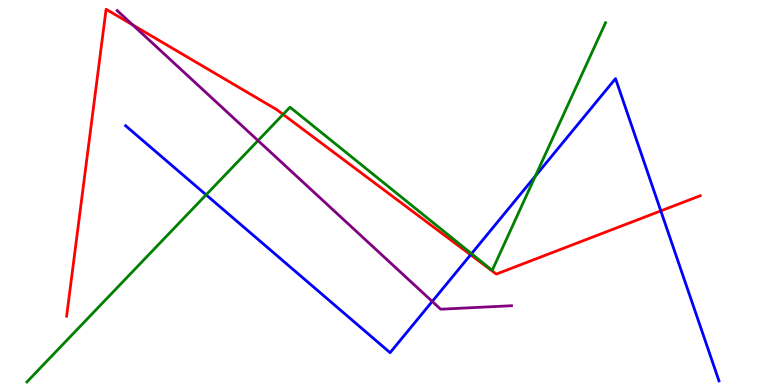[{'lines': ['blue', 'red'], 'intersections': [{'x': 6.07, 'y': 3.38}, {'x': 8.53, 'y': 4.52}]}, {'lines': ['green', 'red'], 'intersections': [{'x': 3.65, 'y': 7.03}]}, {'lines': ['purple', 'red'], 'intersections': [{'x': 1.71, 'y': 9.35}]}, {'lines': ['blue', 'green'], 'intersections': [{'x': 2.66, 'y': 4.94}, {'x': 6.08, 'y': 3.41}, {'x': 6.91, 'y': 5.43}]}, {'lines': ['blue', 'purple'], 'intersections': [{'x': 5.58, 'y': 2.17}]}, {'lines': ['green', 'purple'], 'intersections': [{'x': 3.33, 'y': 6.35}]}]